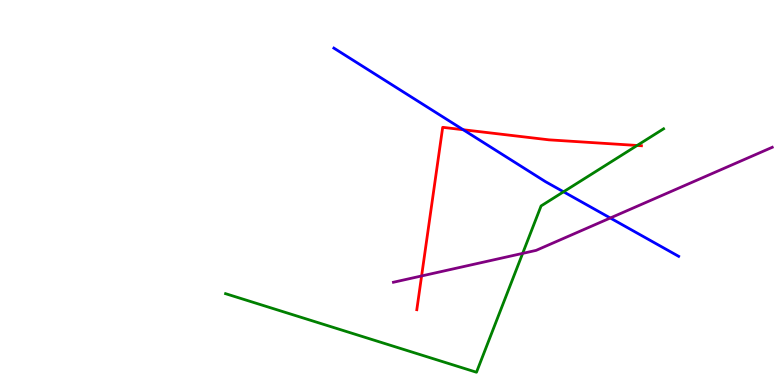[{'lines': ['blue', 'red'], 'intersections': [{'x': 5.98, 'y': 6.63}]}, {'lines': ['green', 'red'], 'intersections': [{'x': 8.22, 'y': 6.22}]}, {'lines': ['purple', 'red'], 'intersections': [{'x': 5.44, 'y': 2.83}]}, {'lines': ['blue', 'green'], 'intersections': [{'x': 7.27, 'y': 5.02}]}, {'lines': ['blue', 'purple'], 'intersections': [{'x': 7.87, 'y': 4.34}]}, {'lines': ['green', 'purple'], 'intersections': [{'x': 6.74, 'y': 3.42}]}]